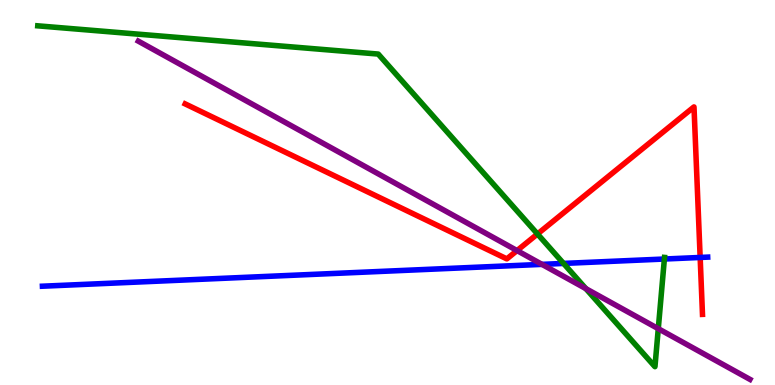[{'lines': ['blue', 'red'], 'intersections': [{'x': 9.03, 'y': 3.31}]}, {'lines': ['green', 'red'], 'intersections': [{'x': 6.94, 'y': 3.92}]}, {'lines': ['purple', 'red'], 'intersections': [{'x': 6.67, 'y': 3.49}]}, {'lines': ['blue', 'green'], 'intersections': [{'x': 7.27, 'y': 3.16}, {'x': 8.57, 'y': 3.27}]}, {'lines': ['blue', 'purple'], 'intersections': [{'x': 6.99, 'y': 3.13}]}, {'lines': ['green', 'purple'], 'intersections': [{'x': 7.56, 'y': 2.5}, {'x': 8.49, 'y': 1.46}]}]